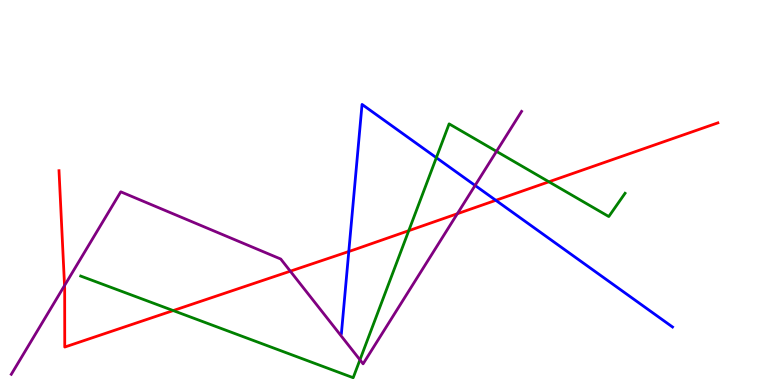[{'lines': ['blue', 'red'], 'intersections': [{'x': 4.5, 'y': 3.47}, {'x': 6.4, 'y': 4.8}]}, {'lines': ['green', 'red'], 'intersections': [{'x': 2.23, 'y': 1.93}, {'x': 5.27, 'y': 4.01}, {'x': 7.08, 'y': 5.28}]}, {'lines': ['purple', 'red'], 'intersections': [{'x': 0.833, 'y': 2.58}, {'x': 3.75, 'y': 2.96}, {'x': 5.9, 'y': 4.45}]}, {'lines': ['blue', 'green'], 'intersections': [{'x': 5.63, 'y': 5.9}]}, {'lines': ['blue', 'purple'], 'intersections': [{'x': 6.13, 'y': 5.18}]}, {'lines': ['green', 'purple'], 'intersections': [{'x': 4.64, 'y': 0.654}, {'x': 6.41, 'y': 6.07}]}]